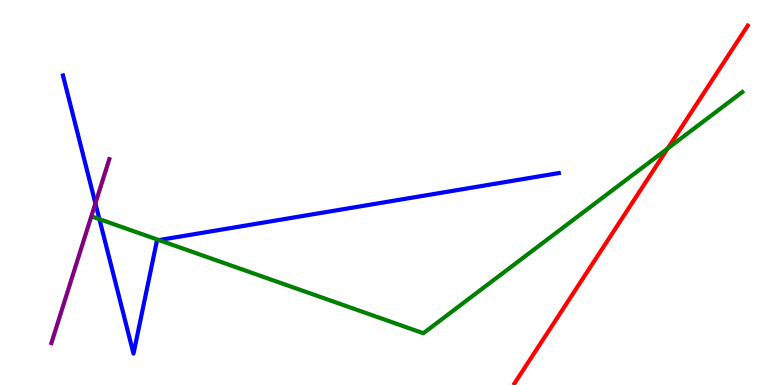[{'lines': ['blue', 'red'], 'intersections': []}, {'lines': ['green', 'red'], 'intersections': [{'x': 8.61, 'y': 6.14}]}, {'lines': ['purple', 'red'], 'intersections': []}, {'lines': ['blue', 'green'], 'intersections': [{'x': 1.28, 'y': 4.31}, {'x': 2.05, 'y': 3.76}]}, {'lines': ['blue', 'purple'], 'intersections': [{'x': 1.23, 'y': 4.72}]}, {'lines': ['green', 'purple'], 'intersections': []}]